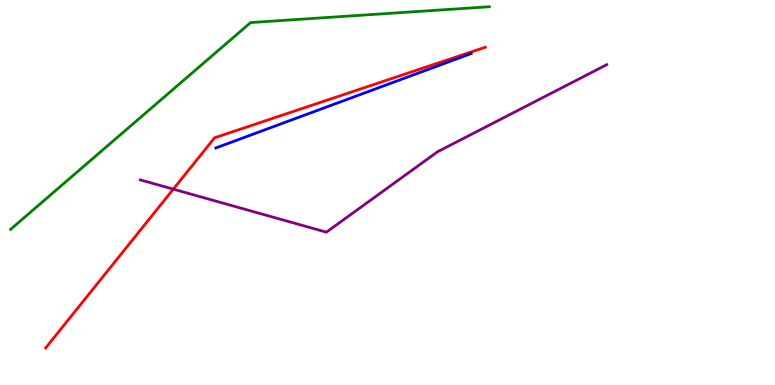[{'lines': ['blue', 'red'], 'intersections': []}, {'lines': ['green', 'red'], 'intersections': []}, {'lines': ['purple', 'red'], 'intersections': [{'x': 2.24, 'y': 5.09}]}, {'lines': ['blue', 'green'], 'intersections': []}, {'lines': ['blue', 'purple'], 'intersections': []}, {'lines': ['green', 'purple'], 'intersections': []}]